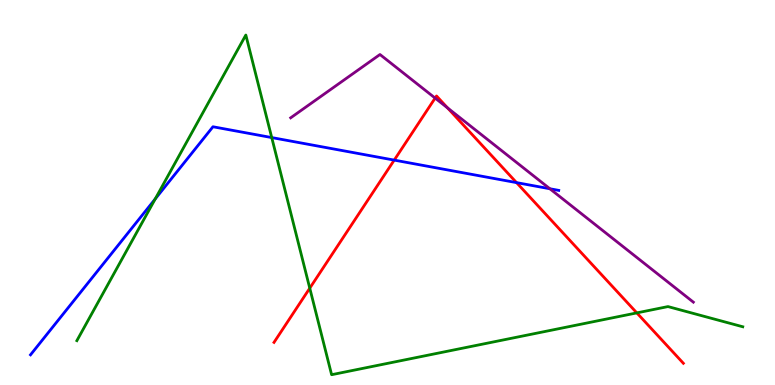[{'lines': ['blue', 'red'], 'intersections': [{'x': 5.09, 'y': 5.84}, {'x': 6.66, 'y': 5.26}]}, {'lines': ['green', 'red'], 'intersections': [{'x': 4.0, 'y': 2.51}, {'x': 8.22, 'y': 1.87}]}, {'lines': ['purple', 'red'], 'intersections': [{'x': 5.61, 'y': 7.45}, {'x': 5.77, 'y': 7.2}]}, {'lines': ['blue', 'green'], 'intersections': [{'x': 2.0, 'y': 4.83}, {'x': 3.51, 'y': 6.43}]}, {'lines': ['blue', 'purple'], 'intersections': [{'x': 7.09, 'y': 5.1}]}, {'lines': ['green', 'purple'], 'intersections': []}]